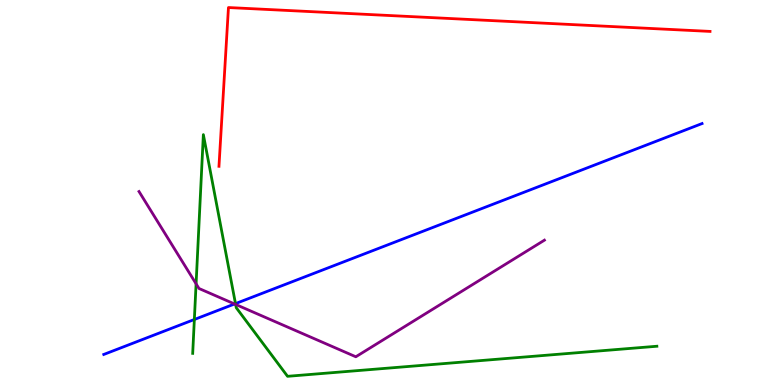[{'lines': ['blue', 'red'], 'intersections': []}, {'lines': ['green', 'red'], 'intersections': []}, {'lines': ['purple', 'red'], 'intersections': []}, {'lines': ['blue', 'green'], 'intersections': [{'x': 2.51, 'y': 1.7}, {'x': 3.04, 'y': 2.11}]}, {'lines': ['blue', 'purple'], 'intersections': [{'x': 3.03, 'y': 2.1}]}, {'lines': ['green', 'purple'], 'intersections': [{'x': 2.53, 'y': 2.63}, {'x': 3.04, 'y': 2.09}]}]